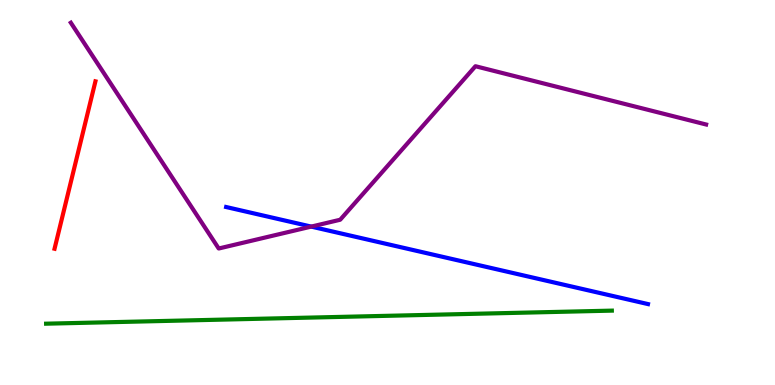[{'lines': ['blue', 'red'], 'intersections': []}, {'lines': ['green', 'red'], 'intersections': []}, {'lines': ['purple', 'red'], 'intersections': []}, {'lines': ['blue', 'green'], 'intersections': []}, {'lines': ['blue', 'purple'], 'intersections': [{'x': 4.02, 'y': 4.11}]}, {'lines': ['green', 'purple'], 'intersections': []}]